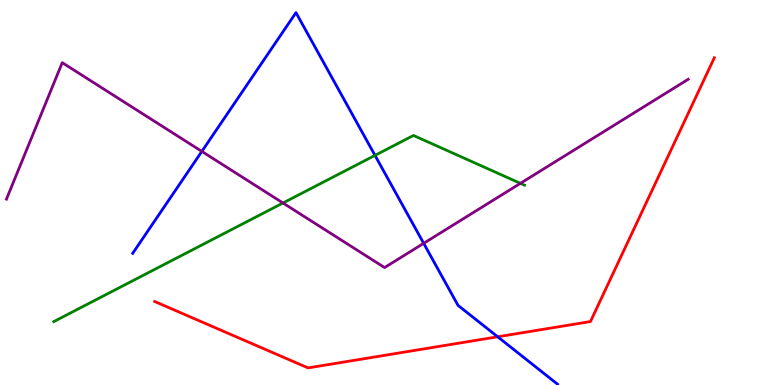[{'lines': ['blue', 'red'], 'intersections': [{'x': 6.42, 'y': 1.25}]}, {'lines': ['green', 'red'], 'intersections': []}, {'lines': ['purple', 'red'], 'intersections': []}, {'lines': ['blue', 'green'], 'intersections': [{'x': 4.84, 'y': 5.96}]}, {'lines': ['blue', 'purple'], 'intersections': [{'x': 2.6, 'y': 6.07}, {'x': 5.47, 'y': 3.68}]}, {'lines': ['green', 'purple'], 'intersections': [{'x': 3.65, 'y': 4.73}, {'x': 6.71, 'y': 5.24}]}]